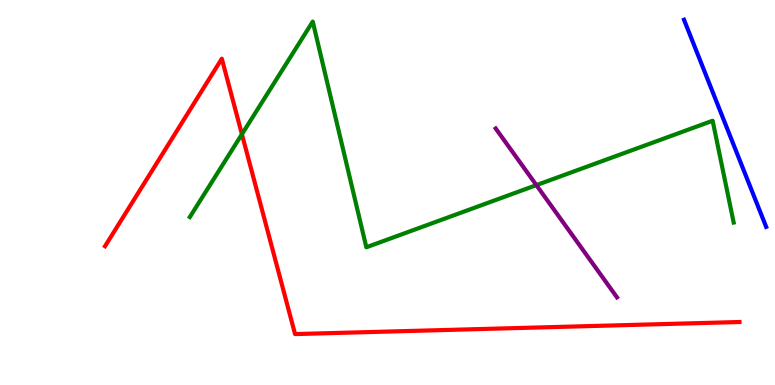[{'lines': ['blue', 'red'], 'intersections': []}, {'lines': ['green', 'red'], 'intersections': [{'x': 3.12, 'y': 6.51}]}, {'lines': ['purple', 'red'], 'intersections': []}, {'lines': ['blue', 'green'], 'intersections': []}, {'lines': ['blue', 'purple'], 'intersections': []}, {'lines': ['green', 'purple'], 'intersections': [{'x': 6.92, 'y': 5.19}]}]